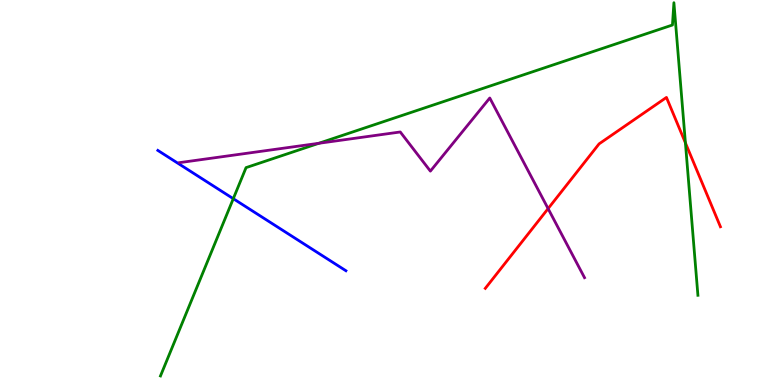[{'lines': ['blue', 'red'], 'intersections': []}, {'lines': ['green', 'red'], 'intersections': [{'x': 8.84, 'y': 6.29}]}, {'lines': ['purple', 'red'], 'intersections': [{'x': 7.07, 'y': 4.58}]}, {'lines': ['blue', 'green'], 'intersections': [{'x': 3.01, 'y': 4.84}]}, {'lines': ['blue', 'purple'], 'intersections': []}, {'lines': ['green', 'purple'], 'intersections': [{'x': 4.11, 'y': 6.28}]}]